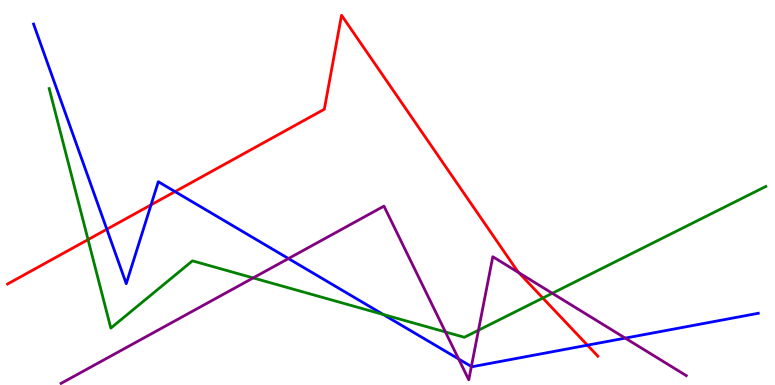[{'lines': ['blue', 'red'], 'intersections': [{'x': 1.38, 'y': 4.05}, {'x': 1.95, 'y': 4.68}, {'x': 2.26, 'y': 5.02}, {'x': 7.58, 'y': 1.03}]}, {'lines': ['green', 'red'], 'intersections': [{'x': 1.14, 'y': 3.78}, {'x': 7.0, 'y': 2.26}]}, {'lines': ['purple', 'red'], 'intersections': [{'x': 6.7, 'y': 2.92}]}, {'lines': ['blue', 'green'], 'intersections': [{'x': 4.94, 'y': 1.83}]}, {'lines': ['blue', 'purple'], 'intersections': [{'x': 3.72, 'y': 3.28}, {'x': 5.92, 'y': 0.676}, {'x': 6.08, 'y': 0.48}, {'x': 8.07, 'y': 1.22}]}, {'lines': ['green', 'purple'], 'intersections': [{'x': 3.27, 'y': 2.78}, {'x': 5.75, 'y': 1.38}, {'x': 6.17, 'y': 1.42}, {'x': 7.13, 'y': 2.38}]}]